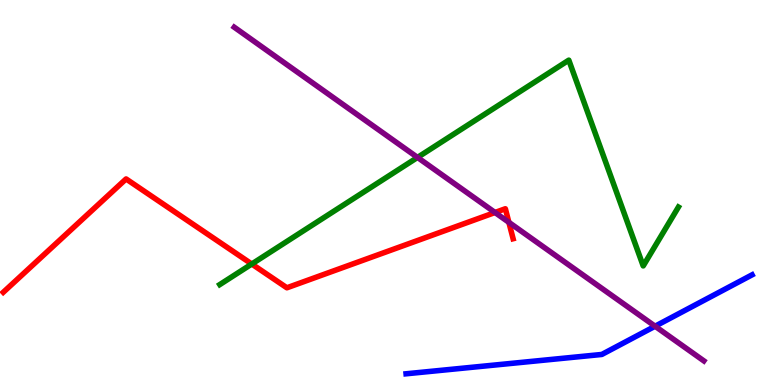[{'lines': ['blue', 'red'], 'intersections': []}, {'lines': ['green', 'red'], 'intersections': [{'x': 3.25, 'y': 3.14}]}, {'lines': ['purple', 'red'], 'intersections': [{'x': 6.39, 'y': 4.48}, {'x': 6.57, 'y': 4.22}]}, {'lines': ['blue', 'green'], 'intersections': []}, {'lines': ['blue', 'purple'], 'intersections': [{'x': 8.45, 'y': 1.53}]}, {'lines': ['green', 'purple'], 'intersections': [{'x': 5.39, 'y': 5.91}]}]